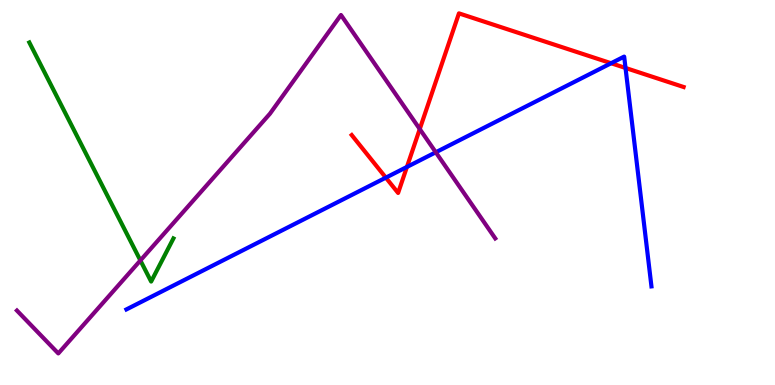[{'lines': ['blue', 'red'], 'intersections': [{'x': 4.98, 'y': 5.39}, {'x': 5.25, 'y': 5.66}, {'x': 7.89, 'y': 8.36}, {'x': 8.07, 'y': 8.23}]}, {'lines': ['green', 'red'], 'intersections': []}, {'lines': ['purple', 'red'], 'intersections': [{'x': 5.42, 'y': 6.65}]}, {'lines': ['blue', 'green'], 'intersections': []}, {'lines': ['blue', 'purple'], 'intersections': [{'x': 5.62, 'y': 6.04}]}, {'lines': ['green', 'purple'], 'intersections': [{'x': 1.81, 'y': 3.24}]}]